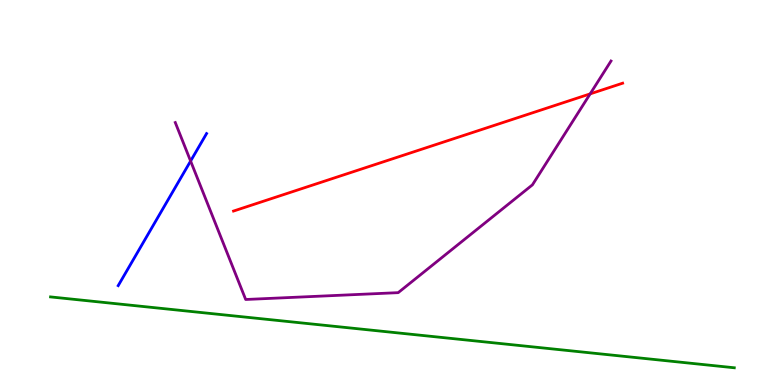[{'lines': ['blue', 'red'], 'intersections': []}, {'lines': ['green', 'red'], 'intersections': []}, {'lines': ['purple', 'red'], 'intersections': [{'x': 7.61, 'y': 7.56}]}, {'lines': ['blue', 'green'], 'intersections': []}, {'lines': ['blue', 'purple'], 'intersections': [{'x': 2.46, 'y': 5.82}]}, {'lines': ['green', 'purple'], 'intersections': []}]